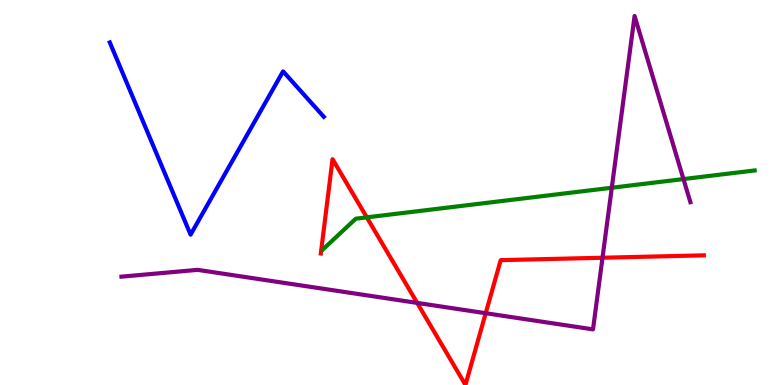[{'lines': ['blue', 'red'], 'intersections': []}, {'lines': ['green', 'red'], 'intersections': [{'x': 4.73, 'y': 4.35}]}, {'lines': ['purple', 'red'], 'intersections': [{'x': 5.38, 'y': 2.13}, {'x': 6.27, 'y': 1.86}, {'x': 7.77, 'y': 3.31}]}, {'lines': ['blue', 'green'], 'intersections': []}, {'lines': ['blue', 'purple'], 'intersections': []}, {'lines': ['green', 'purple'], 'intersections': [{'x': 7.89, 'y': 5.12}, {'x': 8.82, 'y': 5.35}]}]